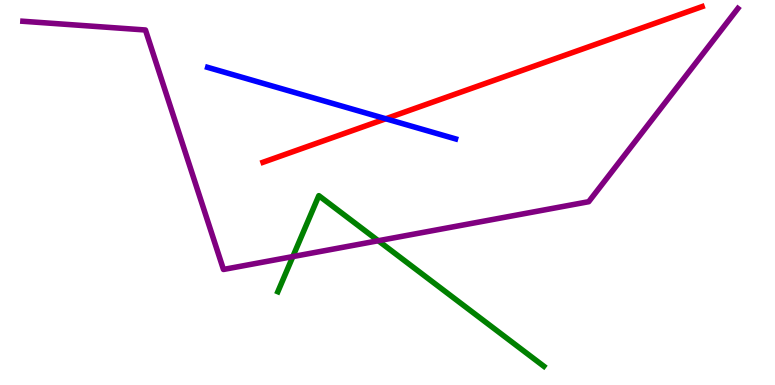[{'lines': ['blue', 'red'], 'intersections': [{'x': 4.98, 'y': 6.92}]}, {'lines': ['green', 'red'], 'intersections': []}, {'lines': ['purple', 'red'], 'intersections': []}, {'lines': ['blue', 'green'], 'intersections': []}, {'lines': ['blue', 'purple'], 'intersections': []}, {'lines': ['green', 'purple'], 'intersections': [{'x': 3.78, 'y': 3.34}, {'x': 4.88, 'y': 3.75}]}]